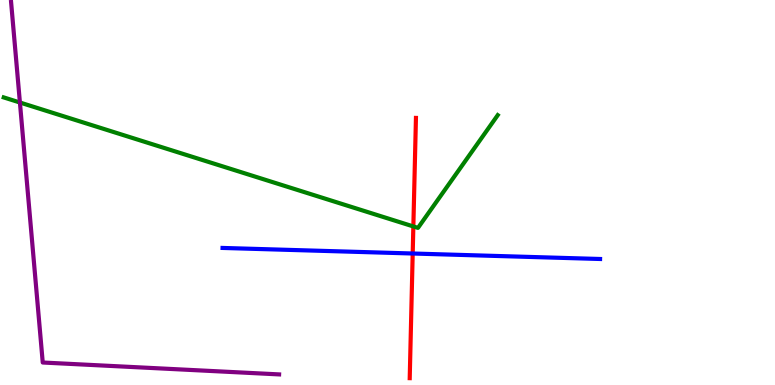[{'lines': ['blue', 'red'], 'intersections': [{'x': 5.33, 'y': 3.42}]}, {'lines': ['green', 'red'], 'intersections': [{'x': 5.33, 'y': 4.12}]}, {'lines': ['purple', 'red'], 'intersections': []}, {'lines': ['blue', 'green'], 'intersections': []}, {'lines': ['blue', 'purple'], 'intersections': []}, {'lines': ['green', 'purple'], 'intersections': [{'x': 0.257, 'y': 7.34}]}]